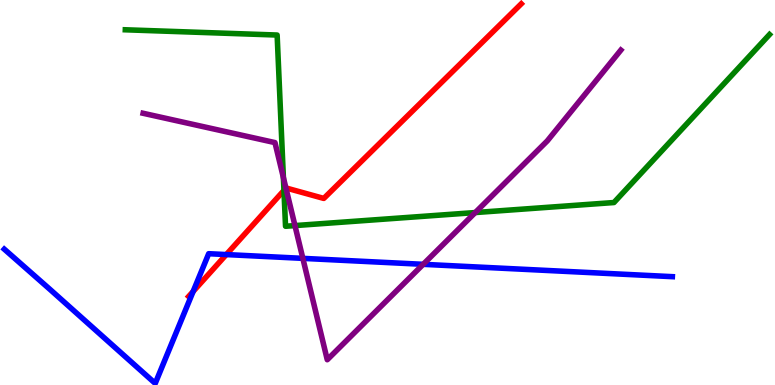[{'lines': ['blue', 'red'], 'intersections': [{'x': 2.49, 'y': 2.43}, {'x': 2.92, 'y': 3.39}]}, {'lines': ['green', 'red'], 'intersections': [{'x': 3.66, 'y': 5.05}]}, {'lines': ['purple', 'red'], 'intersections': [{'x': 3.69, 'y': 5.11}]}, {'lines': ['blue', 'green'], 'intersections': []}, {'lines': ['blue', 'purple'], 'intersections': [{'x': 3.91, 'y': 3.29}, {'x': 5.46, 'y': 3.13}]}, {'lines': ['green', 'purple'], 'intersections': [{'x': 3.66, 'y': 5.39}, {'x': 3.81, 'y': 4.14}, {'x': 6.13, 'y': 4.48}]}]